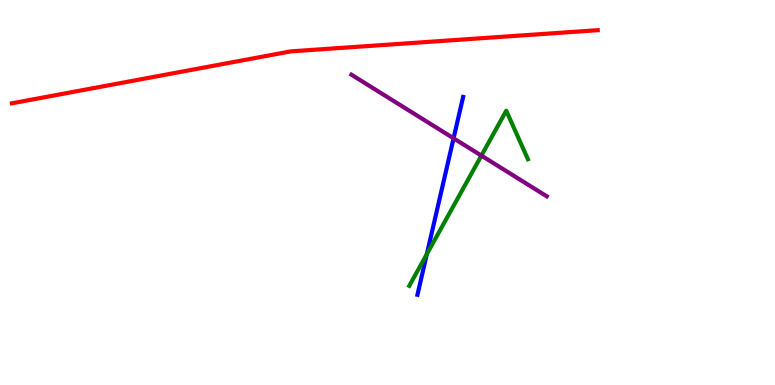[{'lines': ['blue', 'red'], 'intersections': []}, {'lines': ['green', 'red'], 'intersections': []}, {'lines': ['purple', 'red'], 'intersections': []}, {'lines': ['blue', 'green'], 'intersections': [{'x': 5.51, 'y': 3.4}]}, {'lines': ['blue', 'purple'], 'intersections': [{'x': 5.85, 'y': 6.41}]}, {'lines': ['green', 'purple'], 'intersections': [{'x': 6.21, 'y': 5.96}]}]